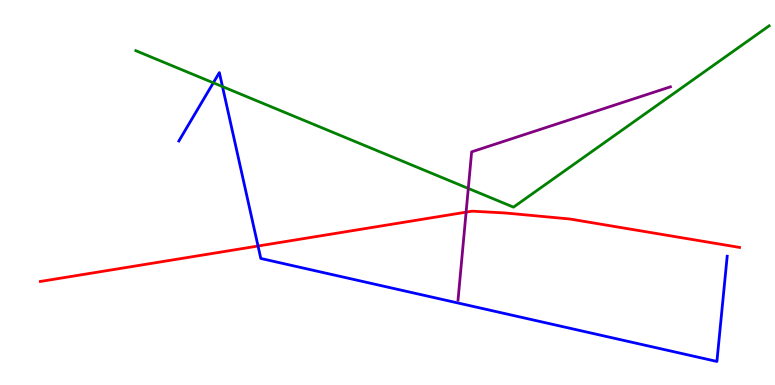[{'lines': ['blue', 'red'], 'intersections': [{'x': 3.33, 'y': 3.61}]}, {'lines': ['green', 'red'], 'intersections': []}, {'lines': ['purple', 'red'], 'intersections': [{'x': 6.01, 'y': 4.49}]}, {'lines': ['blue', 'green'], 'intersections': [{'x': 2.75, 'y': 7.85}, {'x': 2.87, 'y': 7.75}]}, {'lines': ['blue', 'purple'], 'intersections': []}, {'lines': ['green', 'purple'], 'intersections': [{'x': 6.04, 'y': 5.11}]}]